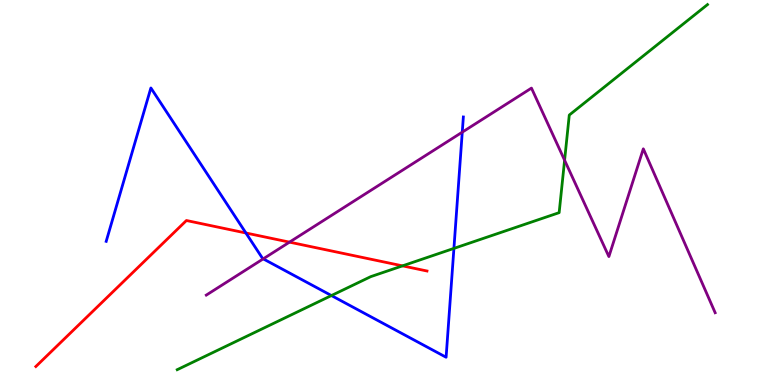[{'lines': ['blue', 'red'], 'intersections': [{'x': 3.17, 'y': 3.95}]}, {'lines': ['green', 'red'], 'intersections': [{'x': 5.19, 'y': 3.09}]}, {'lines': ['purple', 'red'], 'intersections': [{'x': 3.74, 'y': 3.71}]}, {'lines': ['blue', 'green'], 'intersections': [{'x': 4.28, 'y': 2.32}, {'x': 5.86, 'y': 3.55}]}, {'lines': ['blue', 'purple'], 'intersections': [{'x': 3.4, 'y': 3.28}, {'x': 5.96, 'y': 6.57}]}, {'lines': ['green', 'purple'], 'intersections': [{'x': 7.29, 'y': 5.84}]}]